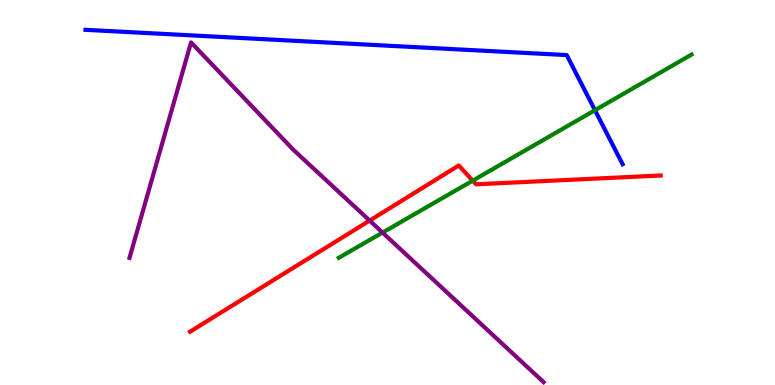[{'lines': ['blue', 'red'], 'intersections': []}, {'lines': ['green', 'red'], 'intersections': [{'x': 6.1, 'y': 5.31}]}, {'lines': ['purple', 'red'], 'intersections': [{'x': 4.77, 'y': 4.27}]}, {'lines': ['blue', 'green'], 'intersections': [{'x': 7.68, 'y': 7.14}]}, {'lines': ['blue', 'purple'], 'intersections': []}, {'lines': ['green', 'purple'], 'intersections': [{'x': 4.94, 'y': 3.96}]}]